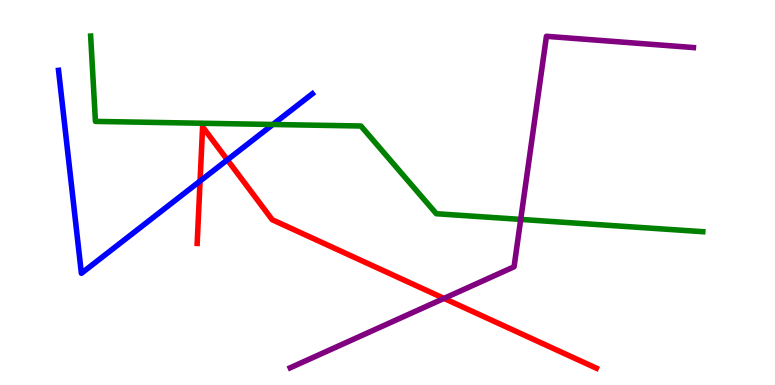[{'lines': ['blue', 'red'], 'intersections': [{'x': 2.58, 'y': 5.3}, {'x': 2.93, 'y': 5.85}]}, {'lines': ['green', 'red'], 'intersections': []}, {'lines': ['purple', 'red'], 'intersections': [{'x': 5.73, 'y': 2.25}]}, {'lines': ['blue', 'green'], 'intersections': [{'x': 3.52, 'y': 6.77}]}, {'lines': ['blue', 'purple'], 'intersections': []}, {'lines': ['green', 'purple'], 'intersections': [{'x': 6.72, 'y': 4.3}]}]